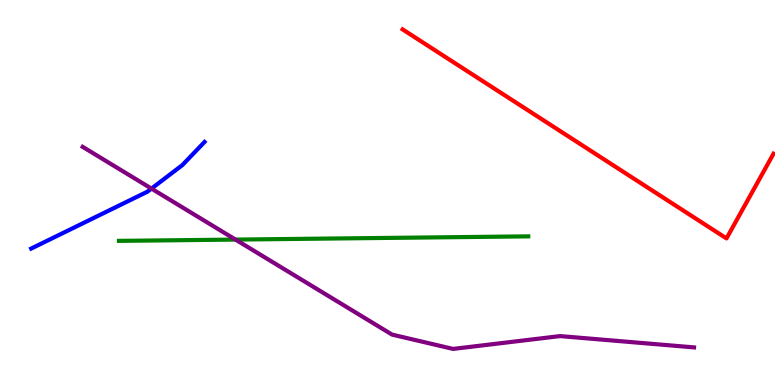[{'lines': ['blue', 'red'], 'intersections': []}, {'lines': ['green', 'red'], 'intersections': []}, {'lines': ['purple', 'red'], 'intersections': []}, {'lines': ['blue', 'green'], 'intersections': []}, {'lines': ['blue', 'purple'], 'intersections': [{'x': 1.95, 'y': 5.1}]}, {'lines': ['green', 'purple'], 'intersections': [{'x': 3.04, 'y': 3.78}]}]